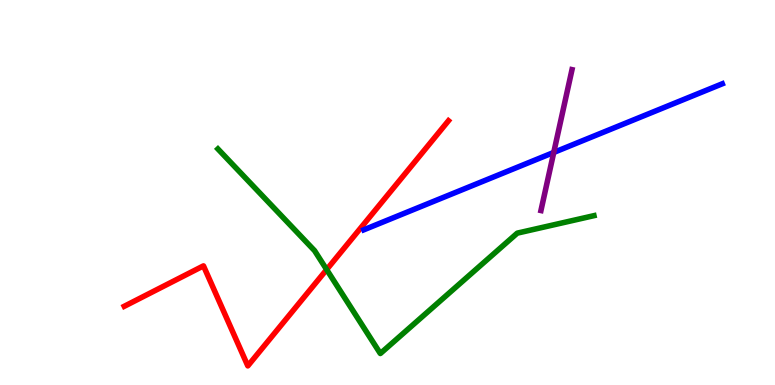[{'lines': ['blue', 'red'], 'intersections': []}, {'lines': ['green', 'red'], 'intersections': [{'x': 4.21, 'y': 3.0}]}, {'lines': ['purple', 'red'], 'intersections': []}, {'lines': ['blue', 'green'], 'intersections': []}, {'lines': ['blue', 'purple'], 'intersections': [{'x': 7.15, 'y': 6.04}]}, {'lines': ['green', 'purple'], 'intersections': []}]